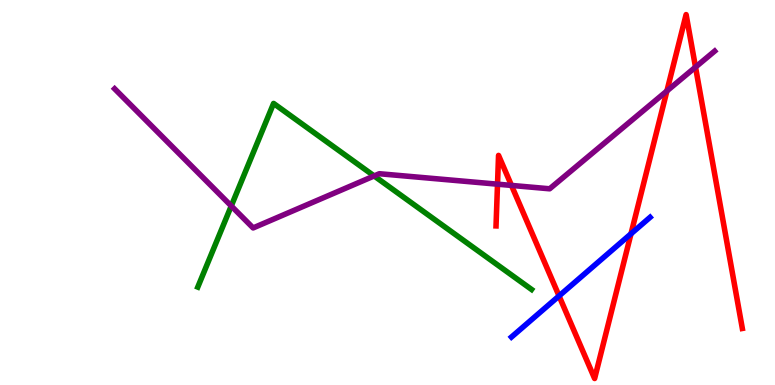[{'lines': ['blue', 'red'], 'intersections': [{'x': 7.21, 'y': 2.31}, {'x': 8.14, 'y': 3.93}]}, {'lines': ['green', 'red'], 'intersections': []}, {'lines': ['purple', 'red'], 'intersections': [{'x': 6.42, 'y': 5.22}, {'x': 6.6, 'y': 5.18}, {'x': 8.61, 'y': 7.64}, {'x': 8.97, 'y': 8.26}]}, {'lines': ['blue', 'green'], 'intersections': []}, {'lines': ['blue', 'purple'], 'intersections': []}, {'lines': ['green', 'purple'], 'intersections': [{'x': 2.98, 'y': 4.65}, {'x': 4.83, 'y': 5.43}]}]